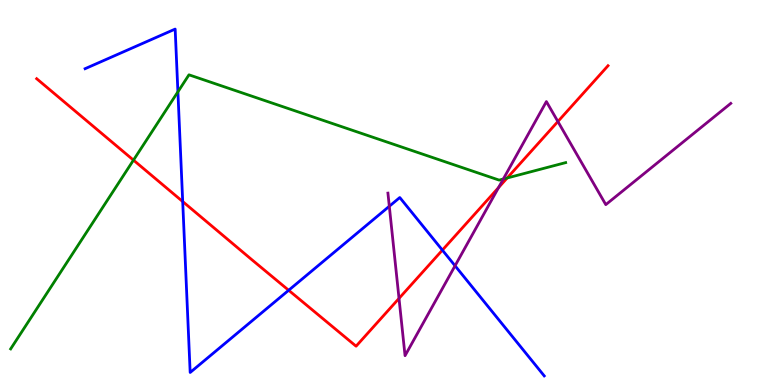[{'lines': ['blue', 'red'], 'intersections': [{'x': 2.36, 'y': 4.77}, {'x': 3.72, 'y': 2.46}, {'x': 5.71, 'y': 3.5}]}, {'lines': ['green', 'red'], 'intersections': [{'x': 1.72, 'y': 5.84}, {'x': 6.54, 'y': 5.38}]}, {'lines': ['purple', 'red'], 'intersections': [{'x': 5.15, 'y': 2.25}, {'x': 6.43, 'y': 5.13}, {'x': 7.2, 'y': 6.84}]}, {'lines': ['blue', 'green'], 'intersections': [{'x': 2.3, 'y': 7.61}]}, {'lines': ['blue', 'purple'], 'intersections': [{'x': 5.02, 'y': 4.64}, {'x': 5.87, 'y': 3.1}]}, {'lines': ['green', 'purple'], 'intersections': [{'x': 6.49, 'y': 5.35}]}]